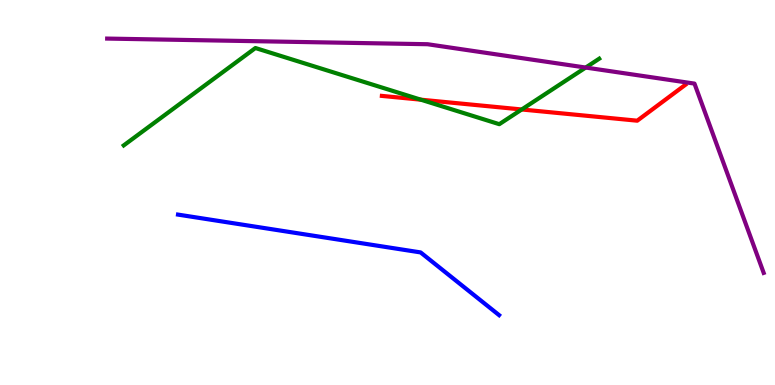[{'lines': ['blue', 'red'], 'intersections': []}, {'lines': ['green', 'red'], 'intersections': [{'x': 5.43, 'y': 7.41}, {'x': 6.73, 'y': 7.16}]}, {'lines': ['purple', 'red'], 'intersections': []}, {'lines': ['blue', 'green'], 'intersections': []}, {'lines': ['blue', 'purple'], 'intersections': []}, {'lines': ['green', 'purple'], 'intersections': [{'x': 7.56, 'y': 8.25}]}]